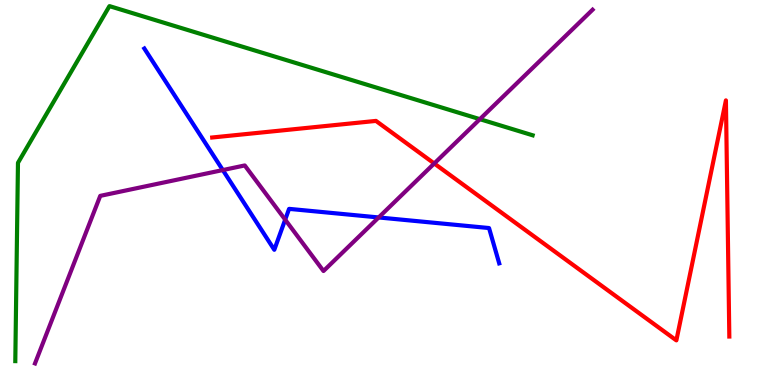[{'lines': ['blue', 'red'], 'intersections': []}, {'lines': ['green', 'red'], 'intersections': []}, {'lines': ['purple', 'red'], 'intersections': [{'x': 5.6, 'y': 5.75}]}, {'lines': ['blue', 'green'], 'intersections': []}, {'lines': ['blue', 'purple'], 'intersections': [{'x': 2.88, 'y': 5.58}, {'x': 3.68, 'y': 4.29}, {'x': 4.89, 'y': 4.35}]}, {'lines': ['green', 'purple'], 'intersections': [{'x': 6.19, 'y': 6.9}]}]